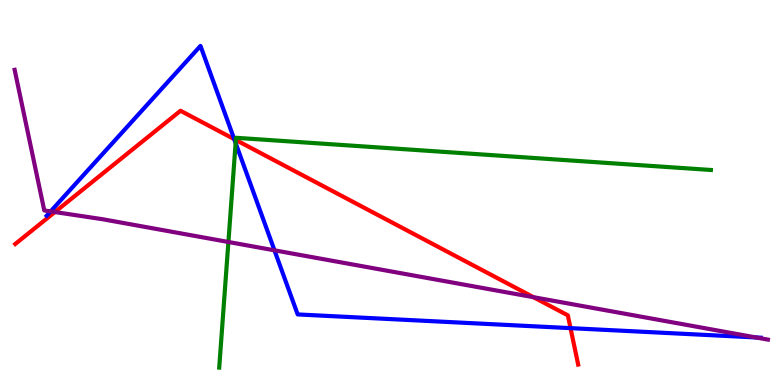[{'lines': ['blue', 'red'], 'intersections': [{'x': 3.02, 'y': 6.39}, {'x': 7.36, 'y': 1.48}]}, {'lines': ['green', 'red'], 'intersections': [{'x': 3.04, 'y': 6.36}]}, {'lines': ['purple', 'red'], 'intersections': [{'x': 0.708, 'y': 4.49}, {'x': 6.88, 'y': 2.28}]}, {'lines': ['blue', 'green'], 'intersections': [{'x': 3.04, 'y': 6.29}]}, {'lines': ['blue', 'purple'], 'intersections': [{'x': 0.653, 'y': 4.51}, {'x': 3.54, 'y': 3.5}, {'x': 9.76, 'y': 1.23}]}, {'lines': ['green', 'purple'], 'intersections': [{'x': 2.95, 'y': 3.71}]}]